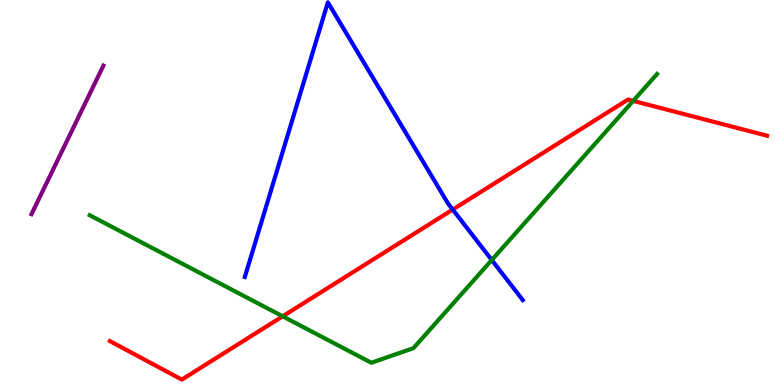[{'lines': ['blue', 'red'], 'intersections': [{'x': 5.84, 'y': 4.56}]}, {'lines': ['green', 'red'], 'intersections': [{'x': 3.65, 'y': 1.78}, {'x': 8.17, 'y': 7.38}]}, {'lines': ['purple', 'red'], 'intersections': []}, {'lines': ['blue', 'green'], 'intersections': [{'x': 6.35, 'y': 3.25}]}, {'lines': ['blue', 'purple'], 'intersections': []}, {'lines': ['green', 'purple'], 'intersections': []}]